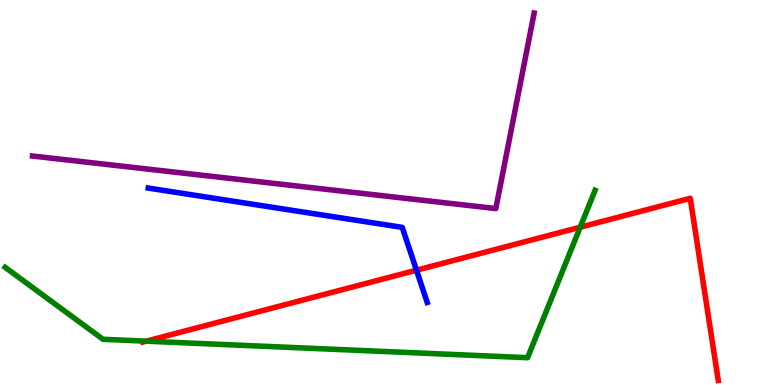[{'lines': ['blue', 'red'], 'intersections': [{'x': 5.37, 'y': 2.98}]}, {'lines': ['green', 'red'], 'intersections': [{'x': 1.89, 'y': 1.14}, {'x': 7.49, 'y': 4.1}]}, {'lines': ['purple', 'red'], 'intersections': []}, {'lines': ['blue', 'green'], 'intersections': []}, {'lines': ['blue', 'purple'], 'intersections': []}, {'lines': ['green', 'purple'], 'intersections': []}]